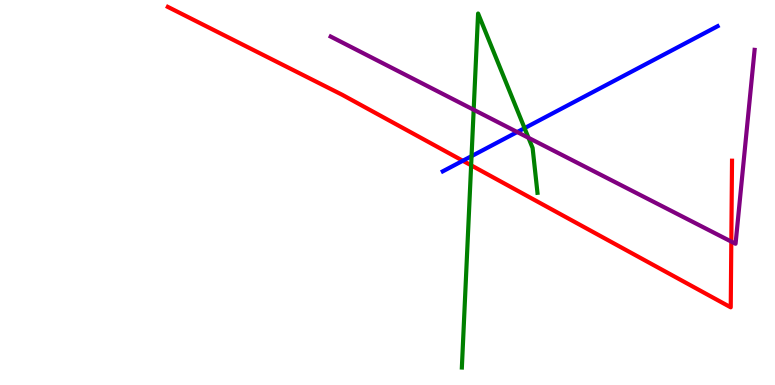[{'lines': ['blue', 'red'], 'intersections': [{'x': 5.97, 'y': 5.82}]}, {'lines': ['green', 'red'], 'intersections': [{'x': 6.08, 'y': 5.71}]}, {'lines': ['purple', 'red'], 'intersections': [{'x': 9.44, 'y': 3.72}]}, {'lines': ['blue', 'green'], 'intersections': [{'x': 6.08, 'y': 5.94}, {'x': 6.77, 'y': 6.67}]}, {'lines': ['blue', 'purple'], 'intersections': [{'x': 6.67, 'y': 6.57}]}, {'lines': ['green', 'purple'], 'intersections': [{'x': 6.11, 'y': 7.15}, {'x': 6.82, 'y': 6.42}]}]